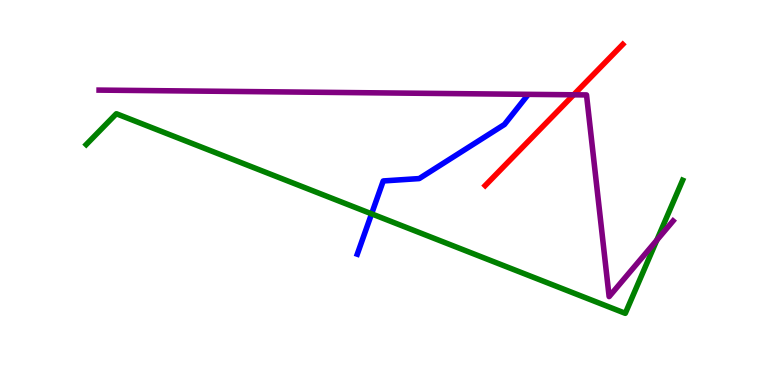[{'lines': ['blue', 'red'], 'intersections': []}, {'lines': ['green', 'red'], 'intersections': []}, {'lines': ['purple', 'red'], 'intersections': [{'x': 7.4, 'y': 7.54}]}, {'lines': ['blue', 'green'], 'intersections': [{'x': 4.79, 'y': 4.45}]}, {'lines': ['blue', 'purple'], 'intersections': []}, {'lines': ['green', 'purple'], 'intersections': [{'x': 8.47, 'y': 3.76}]}]